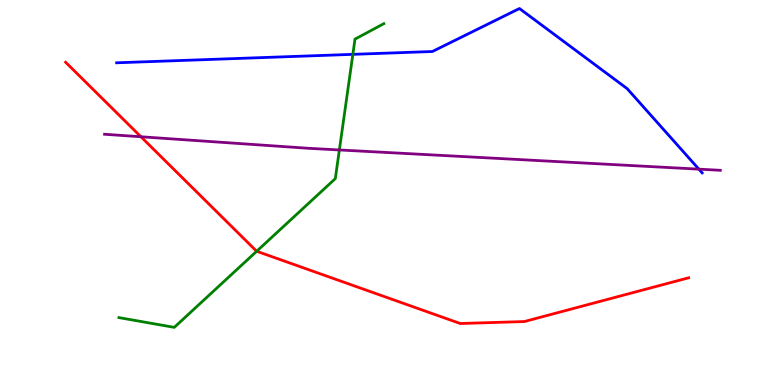[{'lines': ['blue', 'red'], 'intersections': []}, {'lines': ['green', 'red'], 'intersections': [{'x': 3.31, 'y': 3.47}]}, {'lines': ['purple', 'red'], 'intersections': [{'x': 1.82, 'y': 6.45}]}, {'lines': ['blue', 'green'], 'intersections': [{'x': 4.55, 'y': 8.59}]}, {'lines': ['blue', 'purple'], 'intersections': [{'x': 9.02, 'y': 5.61}]}, {'lines': ['green', 'purple'], 'intersections': [{'x': 4.38, 'y': 6.11}]}]